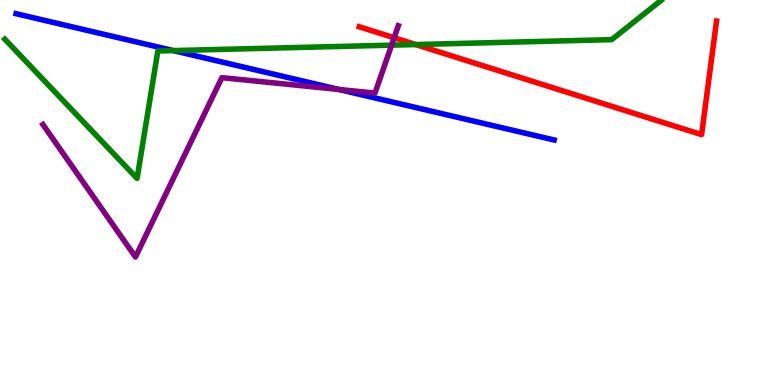[{'lines': ['blue', 'red'], 'intersections': []}, {'lines': ['green', 'red'], 'intersections': [{'x': 5.36, 'y': 8.84}]}, {'lines': ['purple', 'red'], 'intersections': [{'x': 5.09, 'y': 9.02}]}, {'lines': ['blue', 'green'], 'intersections': [{'x': 2.24, 'y': 8.69}]}, {'lines': ['blue', 'purple'], 'intersections': [{'x': 4.37, 'y': 7.68}]}, {'lines': ['green', 'purple'], 'intersections': [{'x': 5.05, 'y': 8.83}]}]